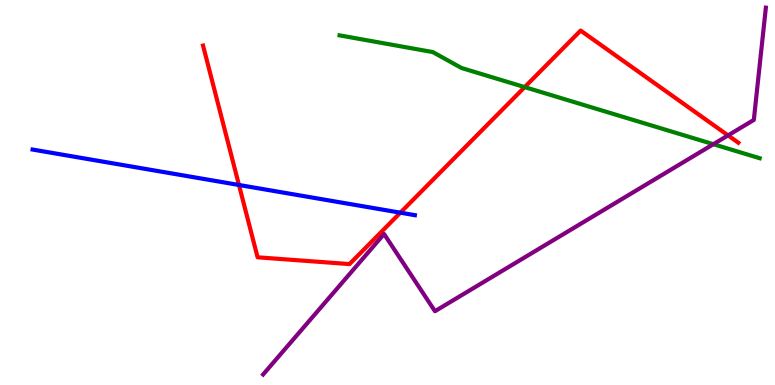[{'lines': ['blue', 'red'], 'intersections': [{'x': 3.08, 'y': 5.2}, {'x': 5.17, 'y': 4.48}]}, {'lines': ['green', 'red'], 'intersections': [{'x': 6.77, 'y': 7.74}]}, {'lines': ['purple', 'red'], 'intersections': [{'x': 9.39, 'y': 6.48}]}, {'lines': ['blue', 'green'], 'intersections': []}, {'lines': ['blue', 'purple'], 'intersections': []}, {'lines': ['green', 'purple'], 'intersections': [{'x': 9.2, 'y': 6.25}]}]